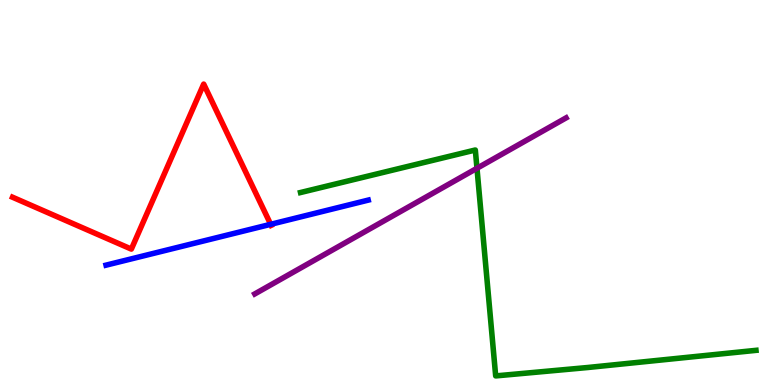[{'lines': ['blue', 'red'], 'intersections': [{'x': 3.49, 'y': 4.17}]}, {'lines': ['green', 'red'], 'intersections': []}, {'lines': ['purple', 'red'], 'intersections': []}, {'lines': ['blue', 'green'], 'intersections': []}, {'lines': ['blue', 'purple'], 'intersections': []}, {'lines': ['green', 'purple'], 'intersections': [{'x': 6.15, 'y': 5.63}]}]